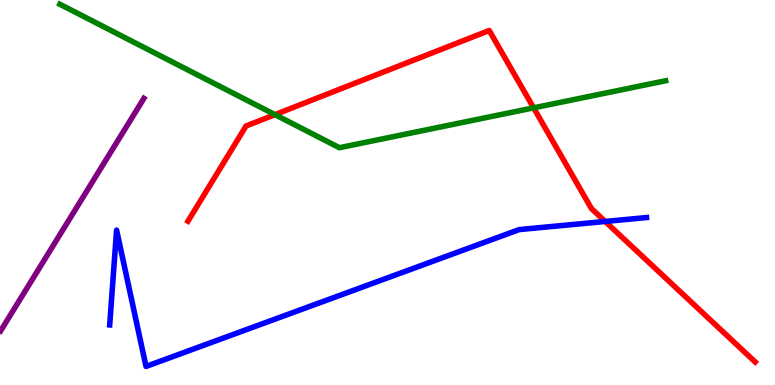[{'lines': ['blue', 'red'], 'intersections': [{'x': 7.81, 'y': 4.25}]}, {'lines': ['green', 'red'], 'intersections': [{'x': 3.55, 'y': 7.02}, {'x': 6.89, 'y': 7.2}]}, {'lines': ['purple', 'red'], 'intersections': []}, {'lines': ['blue', 'green'], 'intersections': []}, {'lines': ['blue', 'purple'], 'intersections': []}, {'lines': ['green', 'purple'], 'intersections': []}]